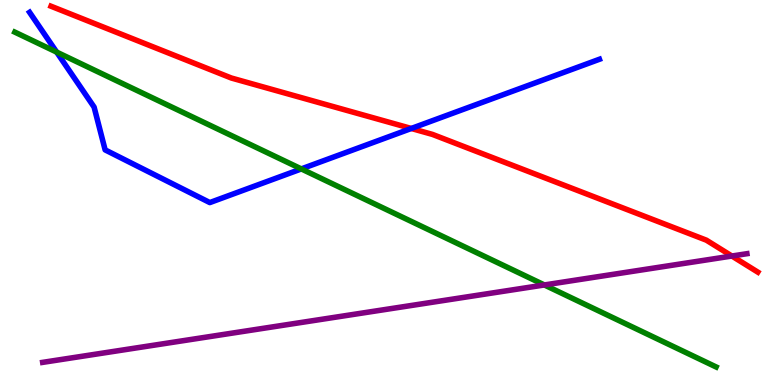[{'lines': ['blue', 'red'], 'intersections': [{'x': 5.31, 'y': 6.66}]}, {'lines': ['green', 'red'], 'intersections': []}, {'lines': ['purple', 'red'], 'intersections': [{'x': 9.44, 'y': 3.35}]}, {'lines': ['blue', 'green'], 'intersections': [{'x': 0.731, 'y': 8.65}, {'x': 3.89, 'y': 5.61}]}, {'lines': ['blue', 'purple'], 'intersections': []}, {'lines': ['green', 'purple'], 'intersections': [{'x': 7.02, 'y': 2.6}]}]